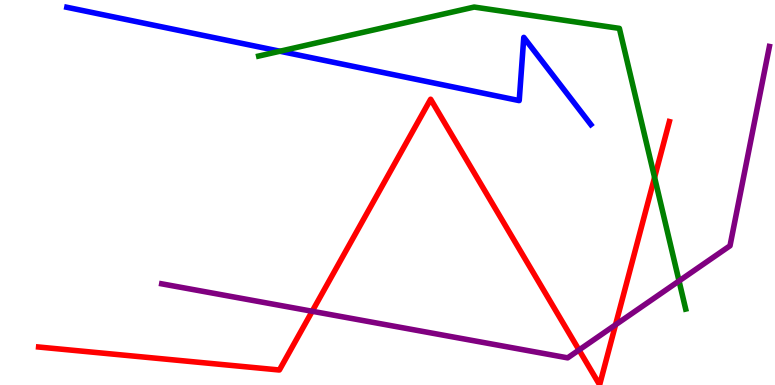[{'lines': ['blue', 'red'], 'intersections': []}, {'lines': ['green', 'red'], 'intersections': [{'x': 8.45, 'y': 5.39}]}, {'lines': ['purple', 'red'], 'intersections': [{'x': 4.03, 'y': 1.92}, {'x': 7.47, 'y': 0.909}, {'x': 7.94, 'y': 1.56}]}, {'lines': ['blue', 'green'], 'intersections': [{'x': 3.61, 'y': 8.67}]}, {'lines': ['blue', 'purple'], 'intersections': []}, {'lines': ['green', 'purple'], 'intersections': [{'x': 8.76, 'y': 2.7}]}]